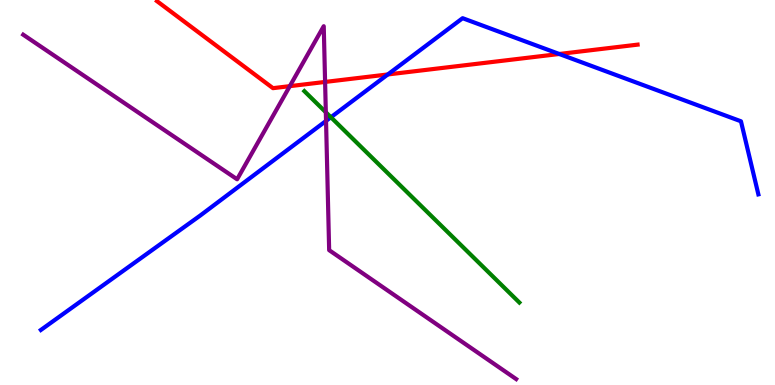[{'lines': ['blue', 'red'], 'intersections': [{'x': 5.0, 'y': 8.07}, {'x': 7.22, 'y': 8.6}]}, {'lines': ['green', 'red'], 'intersections': []}, {'lines': ['purple', 'red'], 'intersections': [{'x': 3.74, 'y': 7.76}, {'x': 4.19, 'y': 7.87}]}, {'lines': ['blue', 'green'], 'intersections': [{'x': 4.27, 'y': 6.95}]}, {'lines': ['blue', 'purple'], 'intersections': [{'x': 4.21, 'y': 6.86}]}, {'lines': ['green', 'purple'], 'intersections': [{'x': 4.2, 'y': 7.08}]}]